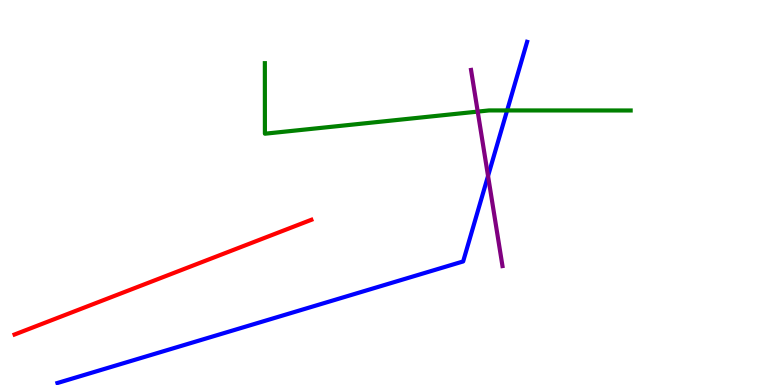[{'lines': ['blue', 'red'], 'intersections': []}, {'lines': ['green', 'red'], 'intersections': []}, {'lines': ['purple', 'red'], 'intersections': []}, {'lines': ['blue', 'green'], 'intersections': [{'x': 6.54, 'y': 7.13}]}, {'lines': ['blue', 'purple'], 'intersections': [{'x': 6.3, 'y': 5.43}]}, {'lines': ['green', 'purple'], 'intersections': [{'x': 6.16, 'y': 7.1}]}]